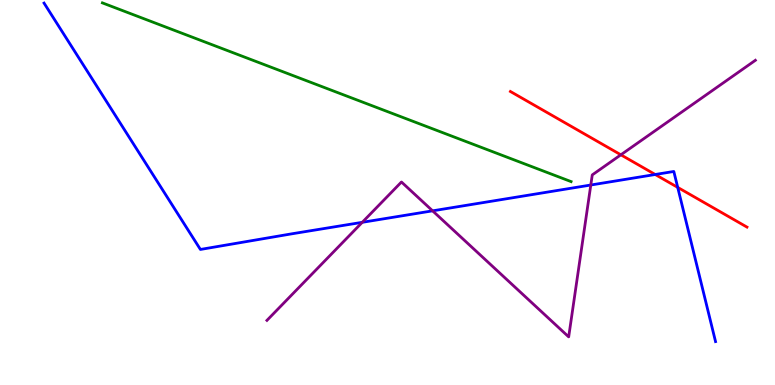[{'lines': ['blue', 'red'], 'intersections': [{'x': 8.45, 'y': 5.47}, {'x': 8.74, 'y': 5.13}]}, {'lines': ['green', 'red'], 'intersections': []}, {'lines': ['purple', 'red'], 'intersections': [{'x': 8.01, 'y': 5.98}]}, {'lines': ['blue', 'green'], 'intersections': []}, {'lines': ['blue', 'purple'], 'intersections': [{'x': 4.67, 'y': 4.23}, {'x': 5.58, 'y': 4.52}, {'x': 7.62, 'y': 5.19}]}, {'lines': ['green', 'purple'], 'intersections': []}]